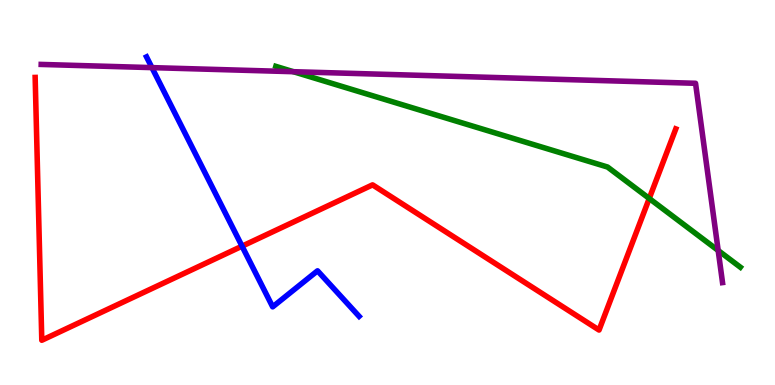[{'lines': ['blue', 'red'], 'intersections': [{'x': 3.12, 'y': 3.61}]}, {'lines': ['green', 'red'], 'intersections': [{'x': 8.38, 'y': 4.84}]}, {'lines': ['purple', 'red'], 'intersections': []}, {'lines': ['blue', 'green'], 'intersections': []}, {'lines': ['blue', 'purple'], 'intersections': [{'x': 1.96, 'y': 8.24}]}, {'lines': ['green', 'purple'], 'intersections': [{'x': 3.79, 'y': 8.14}, {'x': 9.27, 'y': 3.49}]}]